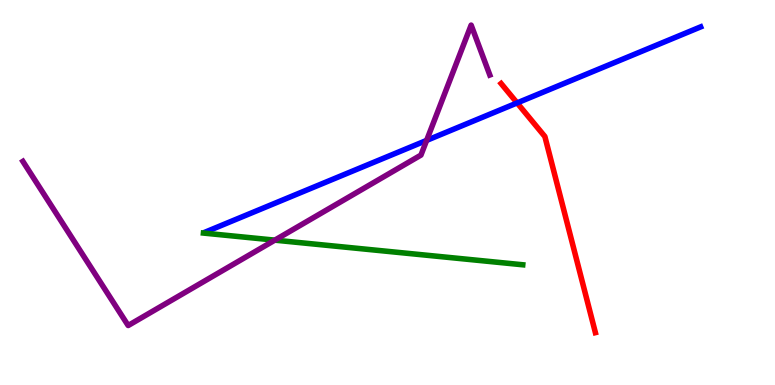[{'lines': ['blue', 'red'], 'intersections': [{'x': 6.67, 'y': 7.33}]}, {'lines': ['green', 'red'], 'intersections': []}, {'lines': ['purple', 'red'], 'intersections': []}, {'lines': ['blue', 'green'], 'intersections': []}, {'lines': ['blue', 'purple'], 'intersections': [{'x': 5.5, 'y': 6.35}]}, {'lines': ['green', 'purple'], 'intersections': [{'x': 3.55, 'y': 3.76}]}]